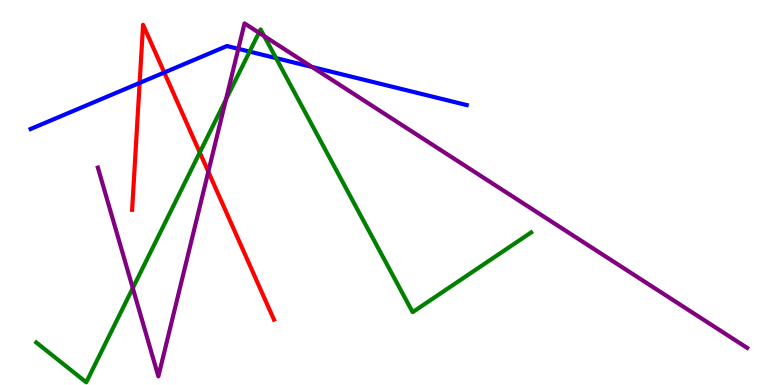[{'lines': ['blue', 'red'], 'intersections': [{'x': 1.8, 'y': 7.85}, {'x': 2.12, 'y': 8.12}]}, {'lines': ['green', 'red'], 'intersections': [{'x': 2.58, 'y': 6.04}]}, {'lines': ['purple', 'red'], 'intersections': [{'x': 2.69, 'y': 5.54}]}, {'lines': ['blue', 'green'], 'intersections': [{'x': 3.22, 'y': 8.66}, {'x': 3.56, 'y': 8.49}]}, {'lines': ['blue', 'purple'], 'intersections': [{'x': 3.08, 'y': 8.73}, {'x': 4.03, 'y': 8.26}]}, {'lines': ['green', 'purple'], 'intersections': [{'x': 1.71, 'y': 2.52}, {'x': 2.92, 'y': 7.41}, {'x': 3.34, 'y': 9.15}, {'x': 3.41, 'y': 9.06}]}]